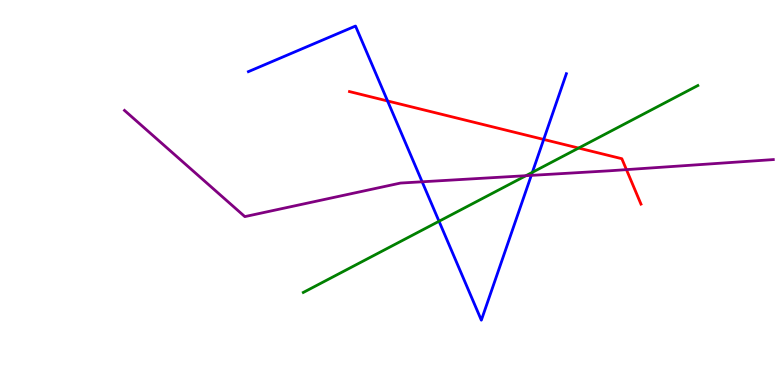[{'lines': ['blue', 'red'], 'intersections': [{'x': 5.0, 'y': 7.38}, {'x': 7.02, 'y': 6.38}]}, {'lines': ['green', 'red'], 'intersections': [{'x': 7.47, 'y': 6.15}]}, {'lines': ['purple', 'red'], 'intersections': [{'x': 8.08, 'y': 5.59}]}, {'lines': ['blue', 'green'], 'intersections': [{'x': 5.66, 'y': 4.25}, {'x': 6.87, 'y': 5.52}]}, {'lines': ['blue', 'purple'], 'intersections': [{'x': 5.45, 'y': 5.28}, {'x': 6.86, 'y': 5.44}]}, {'lines': ['green', 'purple'], 'intersections': [{'x': 6.79, 'y': 5.44}]}]